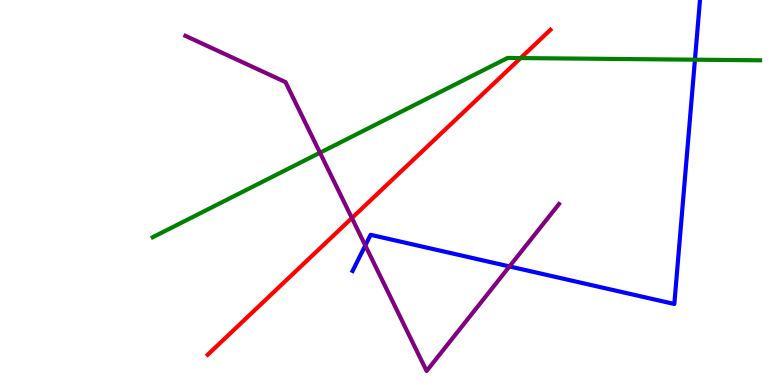[{'lines': ['blue', 'red'], 'intersections': []}, {'lines': ['green', 'red'], 'intersections': [{'x': 6.72, 'y': 8.49}]}, {'lines': ['purple', 'red'], 'intersections': [{'x': 4.54, 'y': 4.34}]}, {'lines': ['blue', 'green'], 'intersections': [{'x': 8.97, 'y': 8.45}]}, {'lines': ['blue', 'purple'], 'intersections': [{'x': 4.71, 'y': 3.62}, {'x': 6.57, 'y': 3.08}]}, {'lines': ['green', 'purple'], 'intersections': [{'x': 4.13, 'y': 6.03}]}]